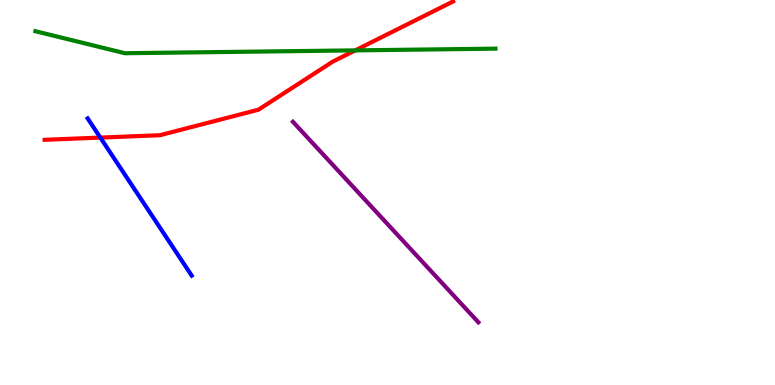[{'lines': ['blue', 'red'], 'intersections': [{'x': 1.29, 'y': 6.43}]}, {'lines': ['green', 'red'], 'intersections': [{'x': 4.58, 'y': 8.69}]}, {'lines': ['purple', 'red'], 'intersections': []}, {'lines': ['blue', 'green'], 'intersections': []}, {'lines': ['blue', 'purple'], 'intersections': []}, {'lines': ['green', 'purple'], 'intersections': []}]